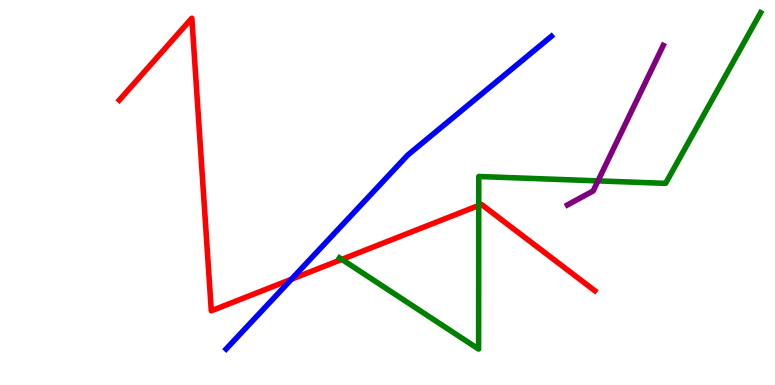[{'lines': ['blue', 'red'], 'intersections': [{'x': 3.76, 'y': 2.75}]}, {'lines': ['green', 'red'], 'intersections': [{'x': 4.41, 'y': 3.26}, {'x': 6.18, 'y': 4.66}]}, {'lines': ['purple', 'red'], 'intersections': []}, {'lines': ['blue', 'green'], 'intersections': []}, {'lines': ['blue', 'purple'], 'intersections': []}, {'lines': ['green', 'purple'], 'intersections': [{'x': 7.72, 'y': 5.3}]}]